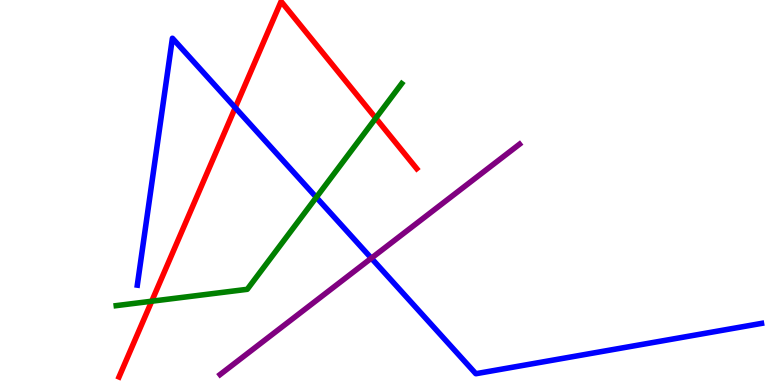[{'lines': ['blue', 'red'], 'intersections': [{'x': 3.04, 'y': 7.2}]}, {'lines': ['green', 'red'], 'intersections': [{'x': 1.96, 'y': 2.18}, {'x': 4.85, 'y': 6.93}]}, {'lines': ['purple', 'red'], 'intersections': []}, {'lines': ['blue', 'green'], 'intersections': [{'x': 4.08, 'y': 4.87}]}, {'lines': ['blue', 'purple'], 'intersections': [{'x': 4.79, 'y': 3.29}]}, {'lines': ['green', 'purple'], 'intersections': []}]